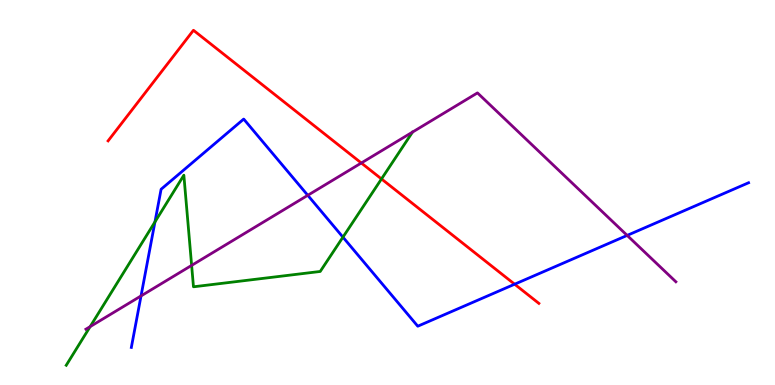[{'lines': ['blue', 'red'], 'intersections': [{'x': 6.64, 'y': 2.62}]}, {'lines': ['green', 'red'], 'intersections': [{'x': 4.92, 'y': 5.35}]}, {'lines': ['purple', 'red'], 'intersections': [{'x': 4.66, 'y': 5.77}]}, {'lines': ['blue', 'green'], 'intersections': [{'x': 2.0, 'y': 4.24}, {'x': 4.43, 'y': 3.84}]}, {'lines': ['blue', 'purple'], 'intersections': [{'x': 1.82, 'y': 2.31}, {'x': 3.97, 'y': 4.93}, {'x': 8.09, 'y': 3.89}]}, {'lines': ['green', 'purple'], 'intersections': [{'x': 1.16, 'y': 1.52}, {'x': 2.47, 'y': 3.11}]}]